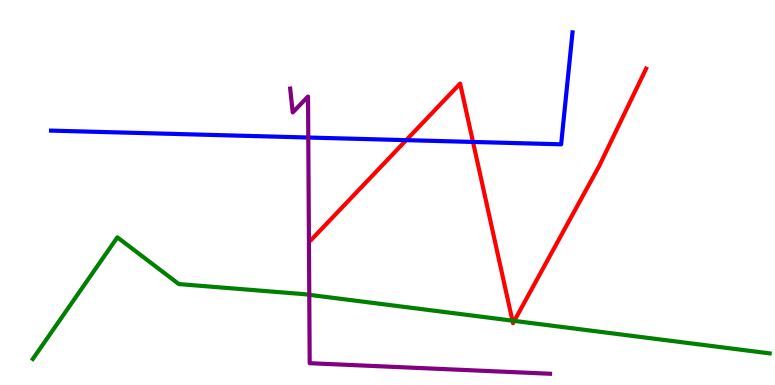[{'lines': ['blue', 'red'], 'intersections': [{'x': 5.24, 'y': 6.36}, {'x': 6.1, 'y': 6.31}]}, {'lines': ['green', 'red'], 'intersections': [{'x': 6.61, 'y': 1.67}, {'x': 6.64, 'y': 1.67}]}, {'lines': ['purple', 'red'], 'intersections': []}, {'lines': ['blue', 'green'], 'intersections': []}, {'lines': ['blue', 'purple'], 'intersections': [{'x': 3.98, 'y': 6.43}]}, {'lines': ['green', 'purple'], 'intersections': [{'x': 3.99, 'y': 2.34}]}]